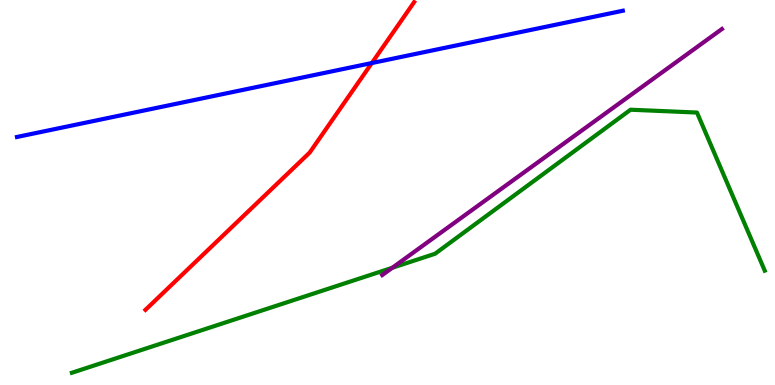[{'lines': ['blue', 'red'], 'intersections': [{'x': 4.8, 'y': 8.36}]}, {'lines': ['green', 'red'], 'intersections': []}, {'lines': ['purple', 'red'], 'intersections': []}, {'lines': ['blue', 'green'], 'intersections': []}, {'lines': ['blue', 'purple'], 'intersections': []}, {'lines': ['green', 'purple'], 'intersections': [{'x': 5.06, 'y': 3.05}]}]